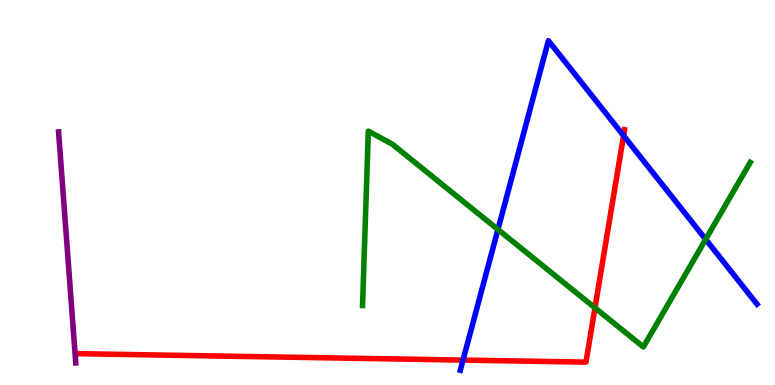[{'lines': ['blue', 'red'], 'intersections': [{'x': 5.97, 'y': 0.647}, {'x': 8.05, 'y': 6.48}]}, {'lines': ['green', 'red'], 'intersections': [{'x': 7.68, 'y': 2.0}]}, {'lines': ['purple', 'red'], 'intersections': []}, {'lines': ['blue', 'green'], 'intersections': [{'x': 6.42, 'y': 4.04}, {'x': 9.11, 'y': 3.78}]}, {'lines': ['blue', 'purple'], 'intersections': []}, {'lines': ['green', 'purple'], 'intersections': []}]